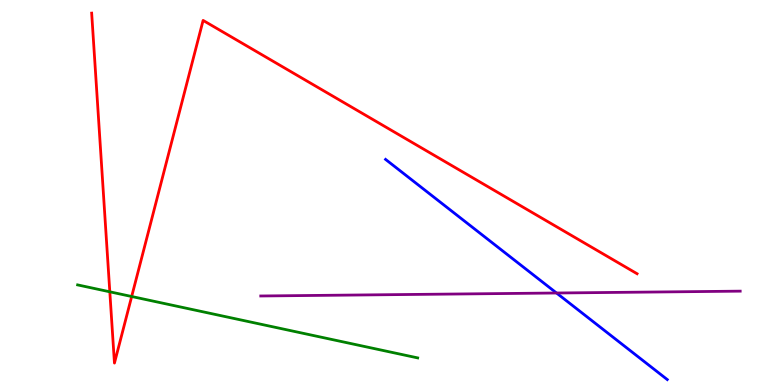[{'lines': ['blue', 'red'], 'intersections': []}, {'lines': ['green', 'red'], 'intersections': [{'x': 1.42, 'y': 2.42}, {'x': 1.7, 'y': 2.3}]}, {'lines': ['purple', 'red'], 'intersections': []}, {'lines': ['blue', 'green'], 'intersections': []}, {'lines': ['blue', 'purple'], 'intersections': [{'x': 7.18, 'y': 2.39}]}, {'lines': ['green', 'purple'], 'intersections': []}]